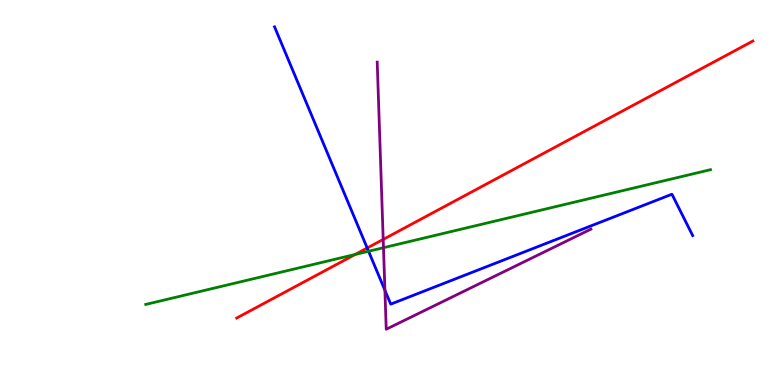[{'lines': ['blue', 'red'], 'intersections': [{'x': 4.74, 'y': 3.56}]}, {'lines': ['green', 'red'], 'intersections': [{'x': 4.58, 'y': 3.39}]}, {'lines': ['purple', 'red'], 'intersections': [{'x': 4.94, 'y': 3.78}]}, {'lines': ['blue', 'green'], 'intersections': [{'x': 4.76, 'y': 3.47}]}, {'lines': ['blue', 'purple'], 'intersections': [{'x': 4.97, 'y': 2.46}]}, {'lines': ['green', 'purple'], 'intersections': [{'x': 4.95, 'y': 3.57}]}]